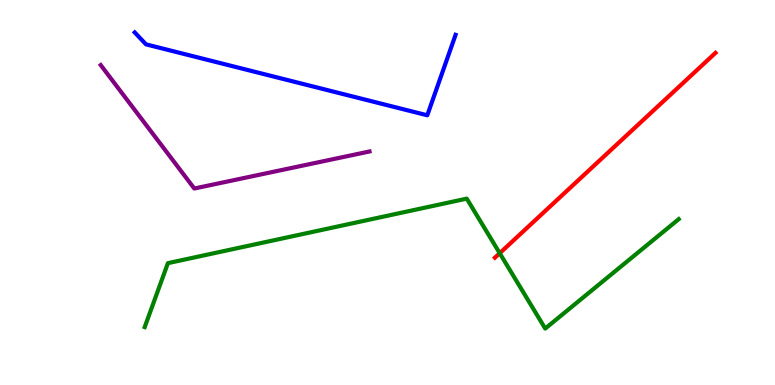[{'lines': ['blue', 'red'], 'intersections': []}, {'lines': ['green', 'red'], 'intersections': [{'x': 6.45, 'y': 3.42}]}, {'lines': ['purple', 'red'], 'intersections': []}, {'lines': ['blue', 'green'], 'intersections': []}, {'lines': ['blue', 'purple'], 'intersections': []}, {'lines': ['green', 'purple'], 'intersections': []}]